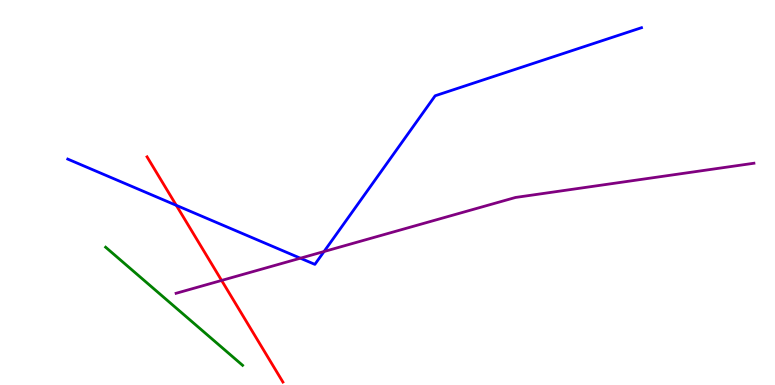[{'lines': ['blue', 'red'], 'intersections': [{'x': 2.27, 'y': 4.67}]}, {'lines': ['green', 'red'], 'intersections': []}, {'lines': ['purple', 'red'], 'intersections': [{'x': 2.86, 'y': 2.72}]}, {'lines': ['blue', 'green'], 'intersections': []}, {'lines': ['blue', 'purple'], 'intersections': [{'x': 3.88, 'y': 3.29}, {'x': 4.18, 'y': 3.47}]}, {'lines': ['green', 'purple'], 'intersections': []}]